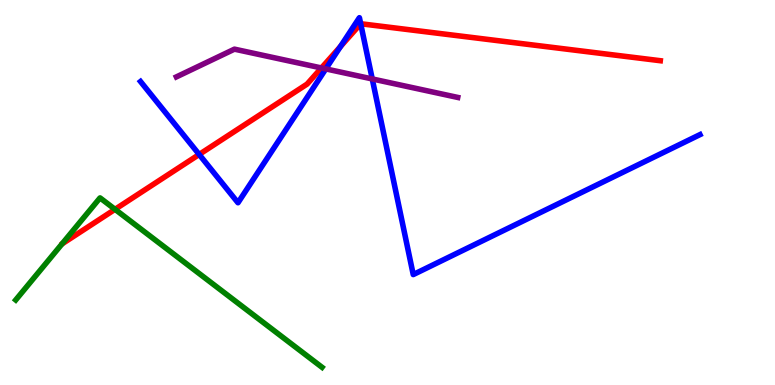[{'lines': ['blue', 'red'], 'intersections': [{'x': 2.57, 'y': 5.99}, {'x': 4.39, 'y': 8.79}, {'x': 4.65, 'y': 9.38}]}, {'lines': ['green', 'red'], 'intersections': [{'x': 1.48, 'y': 4.56}]}, {'lines': ['purple', 'red'], 'intersections': [{'x': 4.15, 'y': 8.23}]}, {'lines': ['blue', 'green'], 'intersections': []}, {'lines': ['blue', 'purple'], 'intersections': [{'x': 4.2, 'y': 8.21}, {'x': 4.8, 'y': 7.95}]}, {'lines': ['green', 'purple'], 'intersections': []}]